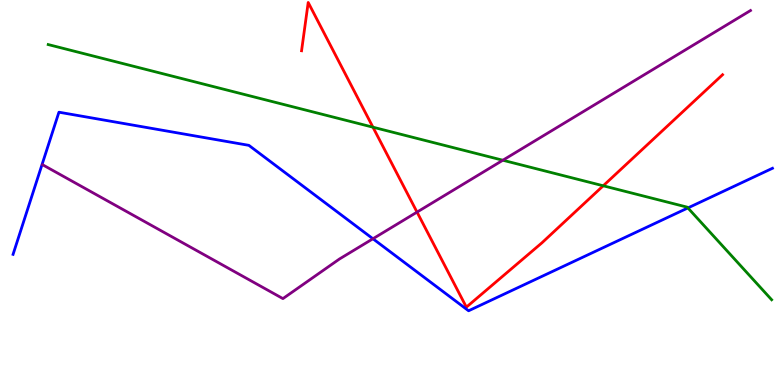[{'lines': ['blue', 'red'], 'intersections': []}, {'lines': ['green', 'red'], 'intersections': [{'x': 4.81, 'y': 6.7}, {'x': 7.78, 'y': 5.17}]}, {'lines': ['purple', 'red'], 'intersections': [{'x': 5.38, 'y': 4.49}]}, {'lines': ['blue', 'green'], 'intersections': [{'x': 8.88, 'y': 4.6}]}, {'lines': ['blue', 'purple'], 'intersections': [{'x': 4.81, 'y': 3.8}]}, {'lines': ['green', 'purple'], 'intersections': [{'x': 6.49, 'y': 5.84}]}]